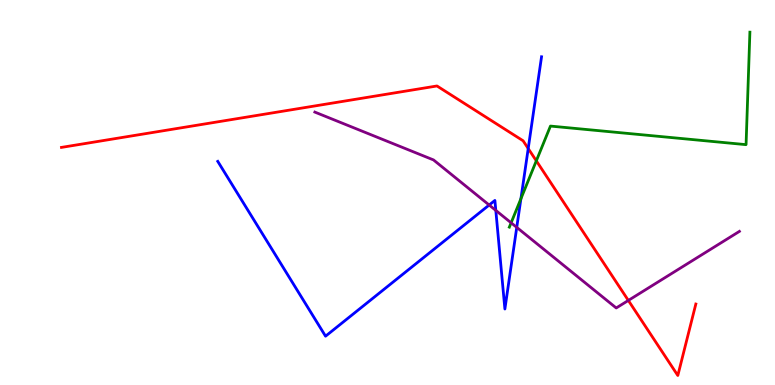[{'lines': ['blue', 'red'], 'intersections': [{'x': 6.82, 'y': 6.14}]}, {'lines': ['green', 'red'], 'intersections': [{'x': 6.92, 'y': 5.82}]}, {'lines': ['purple', 'red'], 'intersections': [{'x': 8.11, 'y': 2.2}]}, {'lines': ['blue', 'green'], 'intersections': [{'x': 6.72, 'y': 4.84}]}, {'lines': ['blue', 'purple'], 'intersections': [{'x': 6.31, 'y': 4.67}, {'x': 6.4, 'y': 4.53}, {'x': 6.67, 'y': 4.09}]}, {'lines': ['green', 'purple'], 'intersections': [{'x': 6.6, 'y': 4.21}]}]